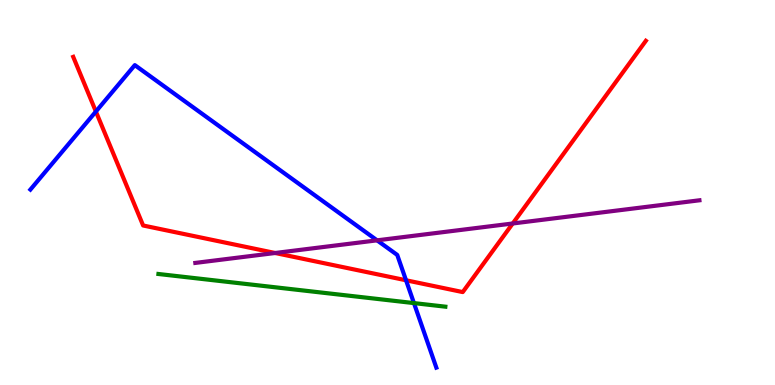[{'lines': ['blue', 'red'], 'intersections': [{'x': 1.24, 'y': 7.1}, {'x': 5.24, 'y': 2.72}]}, {'lines': ['green', 'red'], 'intersections': []}, {'lines': ['purple', 'red'], 'intersections': [{'x': 3.55, 'y': 3.43}, {'x': 6.62, 'y': 4.2}]}, {'lines': ['blue', 'green'], 'intersections': [{'x': 5.34, 'y': 2.13}]}, {'lines': ['blue', 'purple'], 'intersections': [{'x': 4.87, 'y': 3.76}]}, {'lines': ['green', 'purple'], 'intersections': []}]